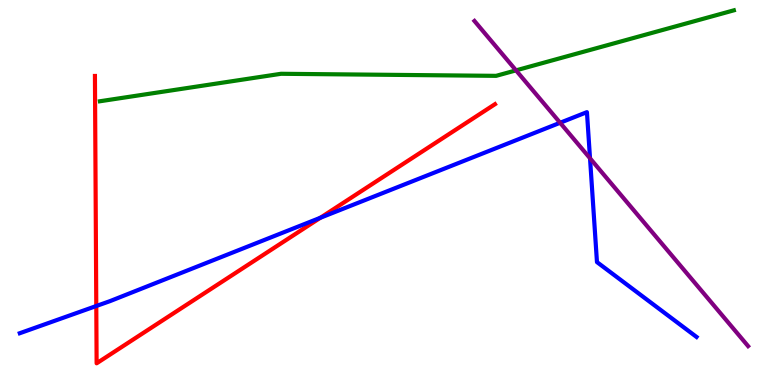[{'lines': ['blue', 'red'], 'intersections': [{'x': 1.24, 'y': 2.05}, {'x': 4.13, 'y': 4.34}]}, {'lines': ['green', 'red'], 'intersections': []}, {'lines': ['purple', 'red'], 'intersections': []}, {'lines': ['blue', 'green'], 'intersections': []}, {'lines': ['blue', 'purple'], 'intersections': [{'x': 7.23, 'y': 6.81}, {'x': 7.61, 'y': 5.89}]}, {'lines': ['green', 'purple'], 'intersections': [{'x': 6.66, 'y': 8.17}]}]